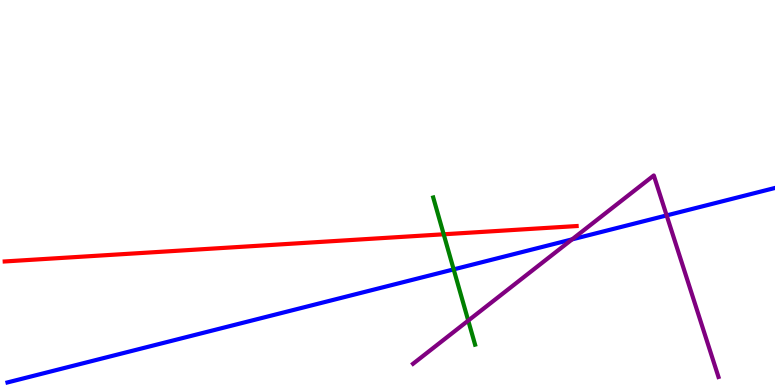[{'lines': ['blue', 'red'], 'intersections': []}, {'lines': ['green', 'red'], 'intersections': [{'x': 5.73, 'y': 3.91}]}, {'lines': ['purple', 'red'], 'intersections': []}, {'lines': ['blue', 'green'], 'intersections': [{'x': 5.85, 'y': 3.0}]}, {'lines': ['blue', 'purple'], 'intersections': [{'x': 7.38, 'y': 3.78}, {'x': 8.6, 'y': 4.4}]}, {'lines': ['green', 'purple'], 'intersections': [{'x': 6.04, 'y': 1.67}]}]